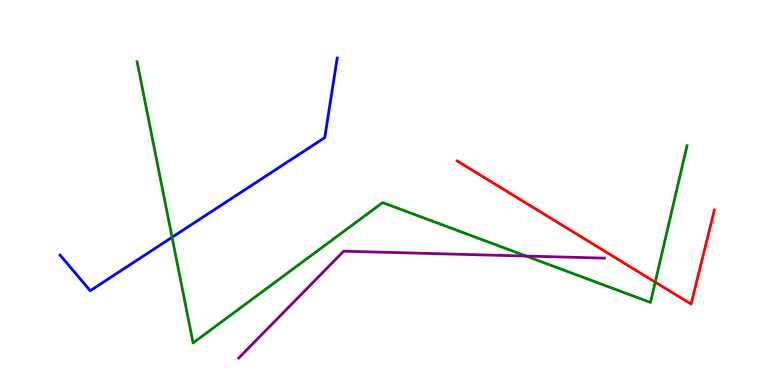[{'lines': ['blue', 'red'], 'intersections': []}, {'lines': ['green', 'red'], 'intersections': [{'x': 8.45, 'y': 2.67}]}, {'lines': ['purple', 'red'], 'intersections': []}, {'lines': ['blue', 'green'], 'intersections': [{'x': 2.22, 'y': 3.84}]}, {'lines': ['blue', 'purple'], 'intersections': []}, {'lines': ['green', 'purple'], 'intersections': [{'x': 6.79, 'y': 3.35}]}]